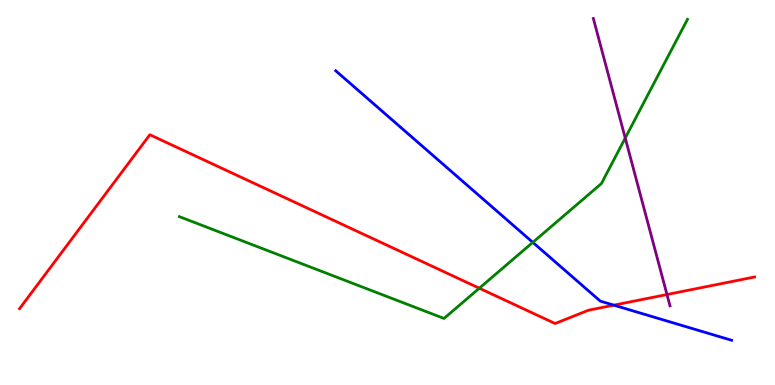[{'lines': ['blue', 'red'], 'intersections': [{'x': 7.92, 'y': 2.07}]}, {'lines': ['green', 'red'], 'intersections': [{'x': 6.18, 'y': 2.51}]}, {'lines': ['purple', 'red'], 'intersections': [{'x': 8.61, 'y': 2.35}]}, {'lines': ['blue', 'green'], 'intersections': [{'x': 6.87, 'y': 3.7}]}, {'lines': ['blue', 'purple'], 'intersections': []}, {'lines': ['green', 'purple'], 'intersections': [{'x': 8.07, 'y': 6.41}]}]